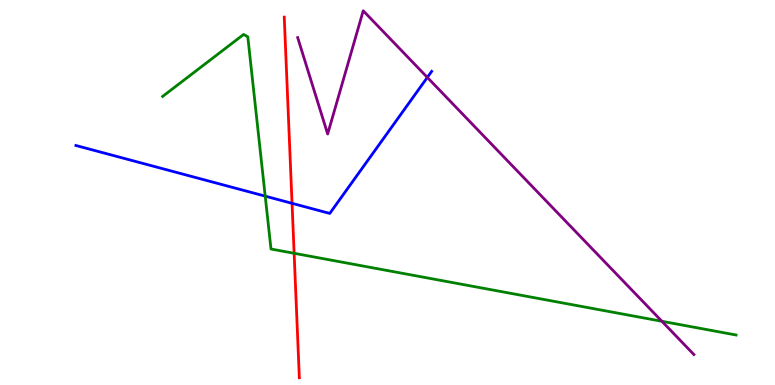[{'lines': ['blue', 'red'], 'intersections': [{'x': 3.77, 'y': 4.72}]}, {'lines': ['green', 'red'], 'intersections': [{'x': 3.8, 'y': 3.42}]}, {'lines': ['purple', 'red'], 'intersections': []}, {'lines': ['blue', 'green'], 'intersections': [{'x': 3.42, 'y': 4.91}]}, {'lines': ['blue', 'purple'], 'intersections': [{'x': 5.51, 'y': 7.99}]}, {'lines': ['green', 'purple'], 'intersections': [{'x': 8.54, 'y': 1.66}]}]